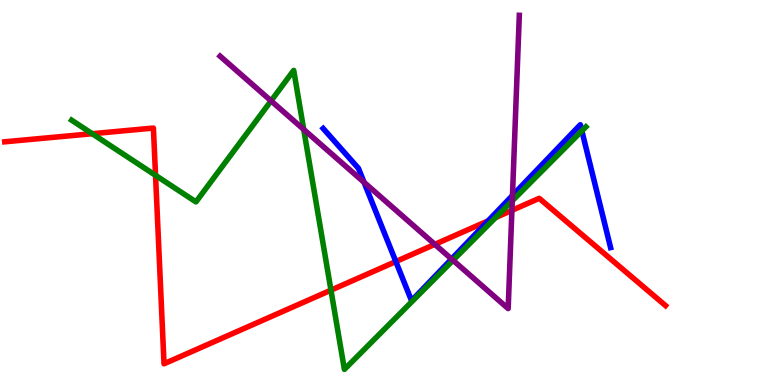[{'lines': ['blue', 'red'], 'intersections': [{'x': 5.11, 'y': 3.21}, {'x': 6.3, 'y': 4.26}]}, {'lines': ['green', 'red'], 'intersections': [{'x': 1.19, 'y': 6.53}, {'x': 2.01, 'y': 5.45}, {'x': 4.27, 'y': 2.46}, {'x': 6.39, 'y': 4.35}]}, {'lines': ['purple', 'red'], 'intersections': [{'x': 5.61, 'y': 3.65}, {'x': 6.61, 'y': 4.54}]}, {'lines': ['blue', 'green'], 'intersections': [{'x': 7.51, 'y': 6.6}]}, {'lines': ['blue', 'purple'], 'intersections': [{'x': 4.7, 'y': 5.26}, {'x': 5.83, 'y': 3.27}, {'x': 6.61, 'y': 4.92}]}, {'lines': ['green', 'purple'], 'intersections': [{'x': 3.5, 'y': 7.38}, {'x': 3.92, 'y': 6.64}, {'x': 5.85, 'y': 3.24}, {'x': 6.61, 'y': 4.78}]}]